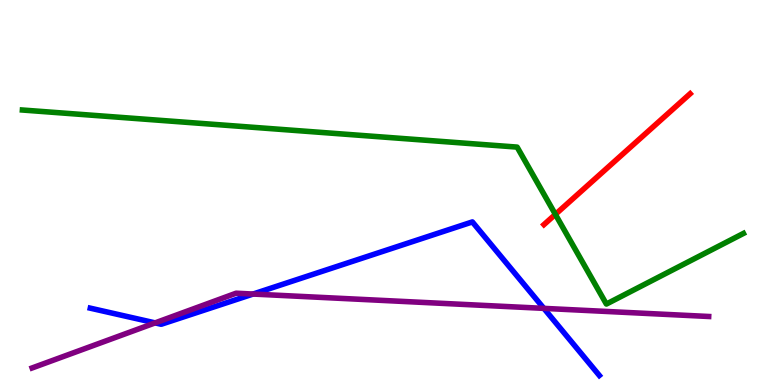[{'lines': ['blue', 'red'], 'intersections': []}, {'lines': ['green', 'red'], 'intersections': [{'x': 7.17, 'y': 4.43}]}, {'lines': ['purple', 'red'], 'intersections': []}, {'lines': ['blue', 'green'], 'intersections': []}, {'lines': ['blue', 'purple'], 'intersections': [{'x': 2.0, 'y': 1.61}, {'x': 3.27, 'y': 2.36}, {'x': 7.02, 'y': 1.99}]}, {'lines': ['green', 'purple'], 'intersections': []}]